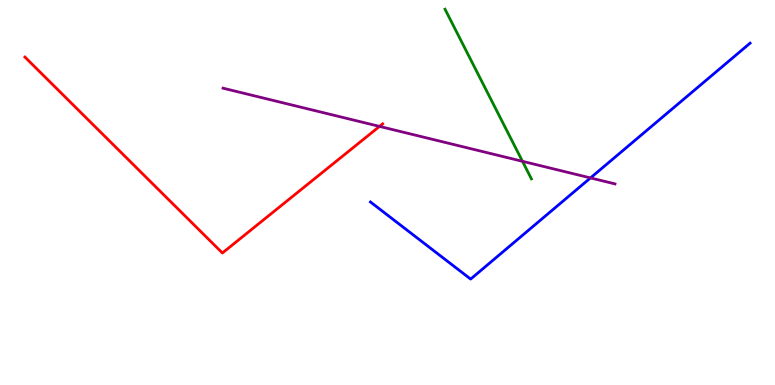[{'lines': ['blue', 'red'], 'intersections': []}, {'lines': ['green', 'red'], 'intersections': []}, {'lines': ['purple', 'red'], 'intersections': [{'x': 4.9, 'y': 6.72}]}, {'lines': ['blue', 'green'], 'intersections': []}, {'lines': ['blue', 'purple'], 'intersections': [{'x': 7.62, 'y': 5.38}]}, {'lines': ['green', 'purple'], 'intersections': [{'x': 6.74, 'y': 5.81}]}]